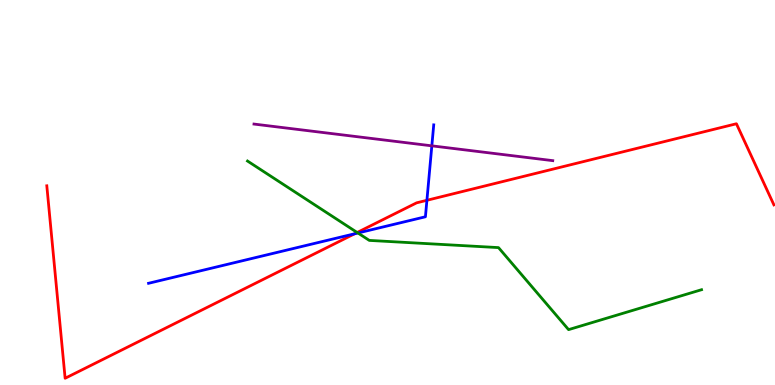[{'lines': ['blue', 'red'], 'intersections': [{'x': 4.58, 'y': 3.93}, {'x': 5.51, 'y': 4.8}]}, {'lines': ['green', 'red'], 'intersections': [{'x': 4.61, 'y': 3.96}]}, {'lines': ['purple', 'red'], 'intersections': []}, {'lines': ['blue', 'green'], 'intersections': [{'x': 4.62, 'y': 3.95}]}, {'lines': ['blue', 'purple'], 'intersections': [{'x': 5.57, 'y': 6.21}]}, {'lines': ['green', 'purple'], 'intersections': []}]